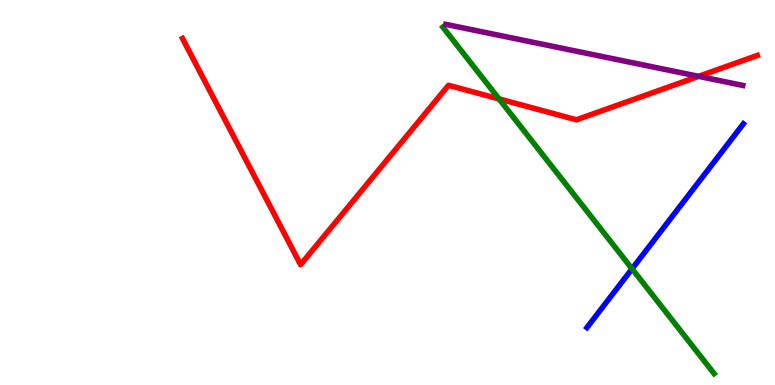[{'lines': ['blue', 'red'], 'intersections': []}, {'lines': ['green', 'red'], 'intersections': [{'x': 6.44, 'y': 7.43}]}, {'lines': ['purple', 'red'], 'intersections': [{'x': 9.01, 'y': 8.02}]}, {'lines': ['blue', 'green'], 'intersections': [{'x': 8.16, 'y': 3.02}]}, {'lines': ['blue', 'purple'], 'intersections': []}, {'lines': ['green', 'purple'], 'intersections': []}]